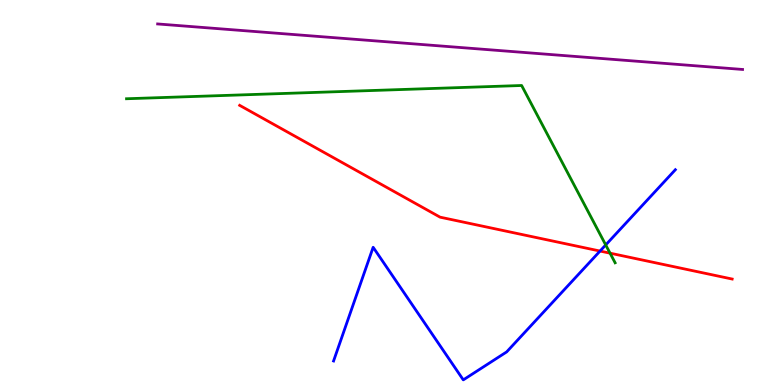[{'lines': ['blue', 'red'], 'intersections': [{'x': 7.74, 'y': 3.48}]}, {'lines': ['green', 'red'], 'intersections': [{'x': 7.87, 'y': 3.42}]}, {'lines': ['purple', 'red'], 'intersections': []}, {'lines': ['blue', 'green'], 'intersections': [{'x': 7.82, 'y': 3.64}]}, {'lines': ['blue', 'purple'], 'intersections': []}, {'lines': ['green', 'purple'], 'intersections': []}]